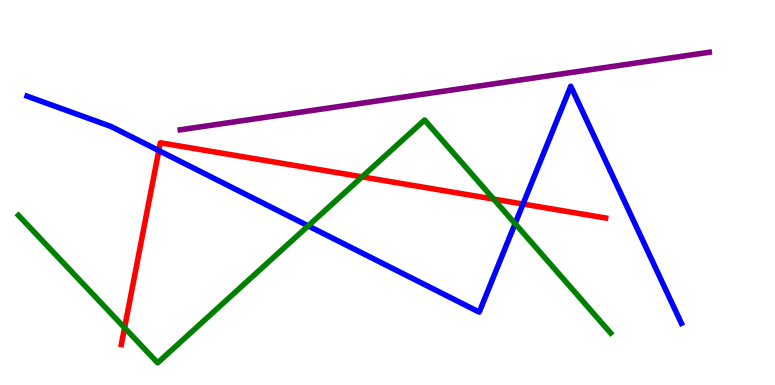[{'lines': ['blue', 'red'], 'intersections': [{'x': 2.05, 'y': 6.09}, {'x': 6.75, 'y': 4.7}]}, {'lines': ['green', 'red'], 'intersections': [{'x': 1.61, 'y': 1.49}, {'x': 4.67, 'y': 5.41}, {'x': 6.37, 'y': 4.83}]}, {'lines': ['purple', 'red'], 'intersections': []}, {'lines': ['blue', 'green'], 'intersections': [{'x': 3.98, 'y': 4.13}, {'x': 6.65, 'y': 4.19}]}, {'lines': ['blue', 'purple'], 'intersections': []}, {'lines': ['green', 'purple'], 'intersections': []}]